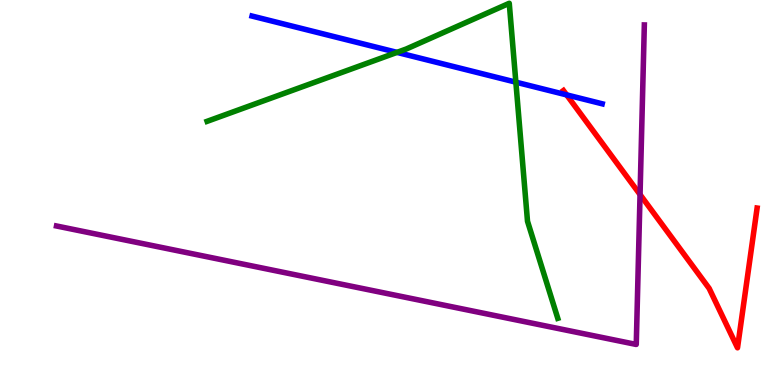[{'lines': ['blue', 'red'], 'intersections': [{'x': 7.31, 'y': 7.54}]}, {'lines': ['green', 'red'], 'intersections': []}, {'lines': ['purple', 'red'], 'intersections': [{'x': 8.26, 'y': 4.95}]}, {'lines': ['blue', 'green'], 'intersections': [{'x': 5.12, 'y': 8.64}, {'x': 6.66, 'y': 7.87}]}, {'lines': ['blue', 'purple'], 'intersections': []}, {'lines': ['green', 'purple'], 'intersections': []}]